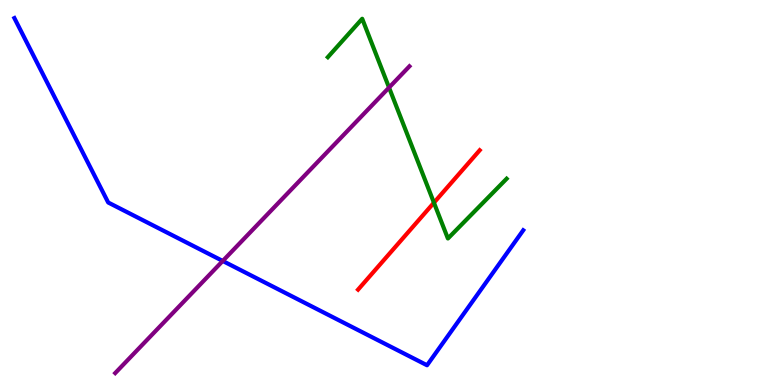[{'lines': ['blue', 'red'], 'intersections': []}, {'lines': ['green', 'red'], 'intersections': [{'x': 5.6, 'y': 4.74}]}, {'lines': ['purple', 'red'], 'intersections': []}, {'lines': ['blue', 'green'], 'intersections': []}, {'lines': ['blue', 'purple'], 'intersections': [{'x': 2.87, 'y': 3.22}]}, {'lines': ['green', 'purple'], 'intersections': [{'x': 5.02, 'y': 7.73}]}]